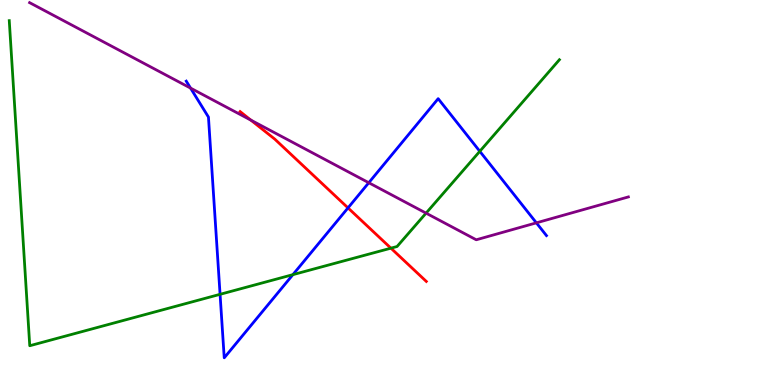[{'lines': ['blue', 'red'], 'intersections': [{'x': 4.49, 'y': 4.6}]}, {'lines': ['green', 'red'], 'intersections': [{'x': 5.04, 'y': 3.55}]}, {'lines': ['purple', 'red'], 'intersections': [{'x': 3.24, 'y': 6.88}]}, {'lines': ['blue', 'green'], 'intersections': [{'x': 2.84, 'y': 2.36}, {'x': 3.78, 'y': 2.87}, {'x': 6.19, 'y': 6.07}]}, {'lines': ['blue', 'purple'], 'intersections': [{'x': 2.46, 'y': 7.71}, {'x': 4.76, 'y': 5.25}, {'x': 6.92, 'y': 4.21}]}, {'lines': ['green', 'purple'], 'intersections': [{'x': 5.5, 'y': 4.46}]}]